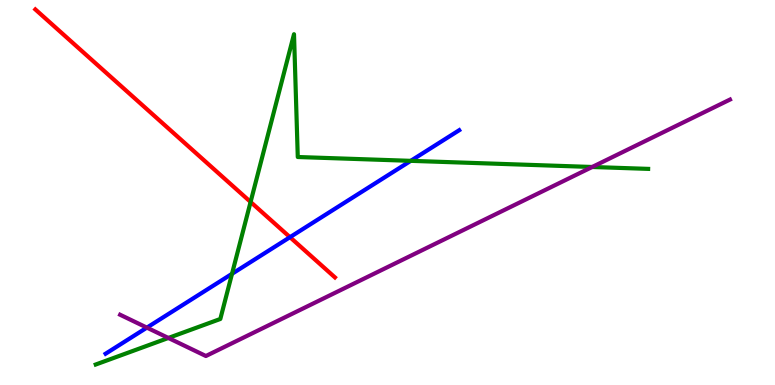[{'lines': ['blue', 'red'], 'intersections': [{'x': 3.74, 'y': 3.84}]}, {'lines': ['green', 'red'], 'intersections': [{'x': 3.23, 'y': 4.75}]}, {'lines': ['purple', 'red'], 'intersections': []}, {'lines': ['blue', 'green'], 'intersections': [{'x': 2.99, 'y': 2.89}, {'x': 5.3, 'y': 5.82}]}, {'lines': ['blue', 'purple'], 'intersections': [{'x': 1.9, 'y': 1.49}]}, {'lines': ['green', 'purple'], 'intersections': [{'x': 2.17, 'y': 1.22}, {'x': 7.64, 'y': 5.66}]}]